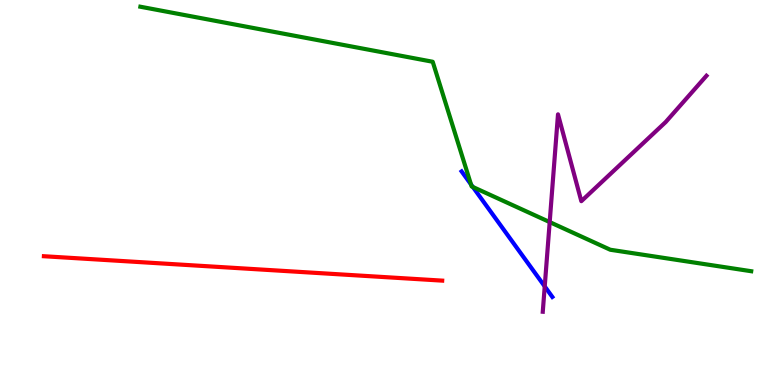[{'lines': ['blue', 'red'], 'intersections': []}, {'lines': ['green', 'red'], 'intersections': []}, {'lines': ['purple', 'red'], 'intersections': []}, {'lines': ['blue', 'green'], 'intersections': [{'x': 6.08, 'y': 5.21}, {'x': 6.1, 'y': 5.14}]}, {'lines': ['blue', 'purple'], 'intersections': [{'x': 7.03, 'y': 2.56}]}, {'lines': ['green', 'purple'], 'intersections': [{'x': 7.09, 'y': 4.23}]}]